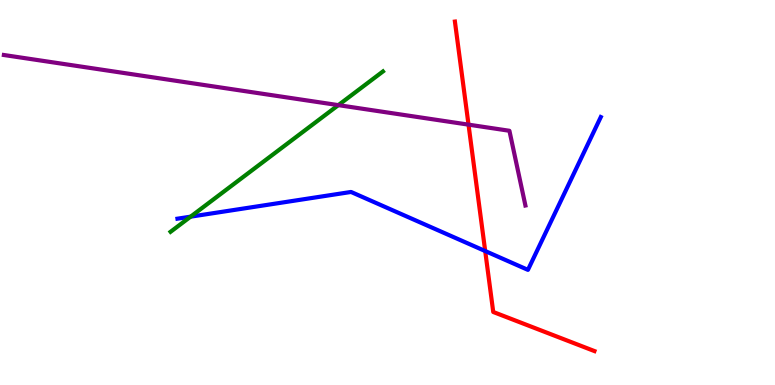[{'lines': ['blue', 'red'], 'intersections': [{'x': 6.26, 'y': 3.48}]}, {'lines': ['green', 'red'], 'intersections': []}, {'lines': ['purple', 'red'], 'intersections': [{'x': 6.05, 'y': 6.76}]}, {'lines': ['blue', 'green'], 'intersections': [{'x': 2.46, 'y': 4.37}]}, {'lines': ['blue', 'purple'], 'intersections': []}, {'lines': ['green', 'purple'], 'intersections': [{'x': 4.37, 'y': 7.27}]}]